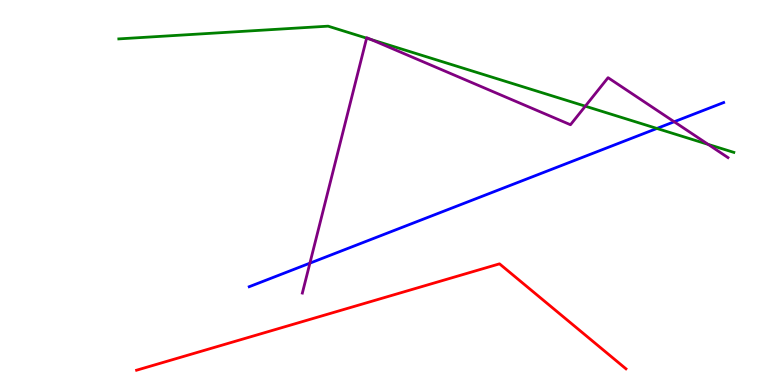[{'lines': ['blue', 'red'], 'intersections': []}, {'lines': ['green', 'red'], 'intersections': []}, {'lines': ['purple', 'red'], 'intersections': []}, {'lines': ['blue', 'green'], 'intersections': [{'x': 8.48, 'y': 6.66}]}, {'lines': ['blue', 'purple'], 'intersections': [{'x': 4.0, 'y': 3.16}, {'x': 8.7, 'y': 6.84}]}, {'lines': ['green', 'purple'], 'intersections': [{'x': 4.73, 'y': 9.01}, {'x': 4.79, 'y': 8.97}, {'x': 7.55, 'y': 7.24}, {'x': 9.14, 'y': 6.25}]}]